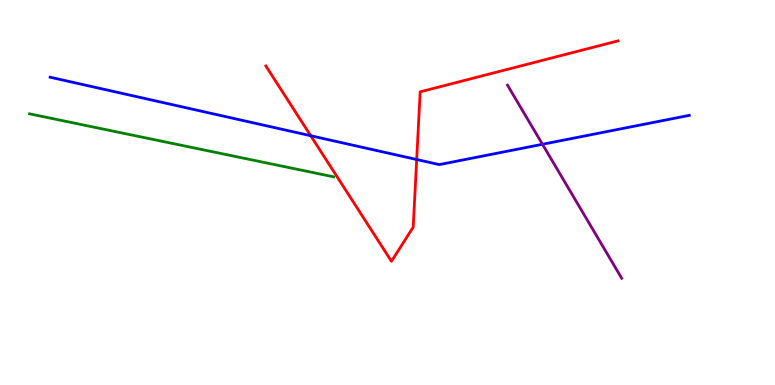[{'lines': ['blue', 'red'], 'intersections': [{'x': 4.01, 'y': 6.47}, {'x': 5.38, 'y': 5.86}]}, {'lines': ['green', 'red'], 'intersections': []}, {'lines': ['purple', 'red'], 'intersections': []}, {'lines': ['blue', 'green'], 'intersections': []}, {'lines': ['blue', 'purple'], 'intersections': [{'x': 7.0, 'y': 6.25}]}, {'lines': ['green', 'purple'], 'intersections': []}]